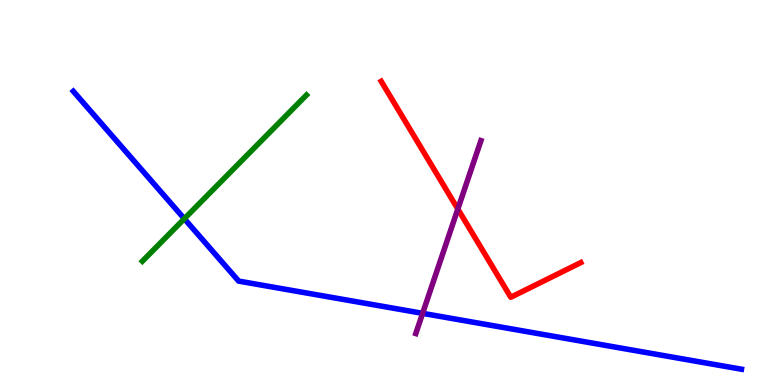[{'lines': ['blue', 'red'], 'intersections': []}, {'lines': ['green', 'red'], 'intersections': []}, {'lines': ['purple', 'red'], 'intersections': [{'x': 5.91, 'y': 4.57}]}, {'lines': ['blue', 'green'], 'intersections': [{'x': 2.38, 'y': 4.32}]}, {'lines': ['blue', 'purple'], 'intersections': [{'x': 5.45, 'y': 1.86}]}, {'lines': ['green', 'purple'], 'intersections': []}]